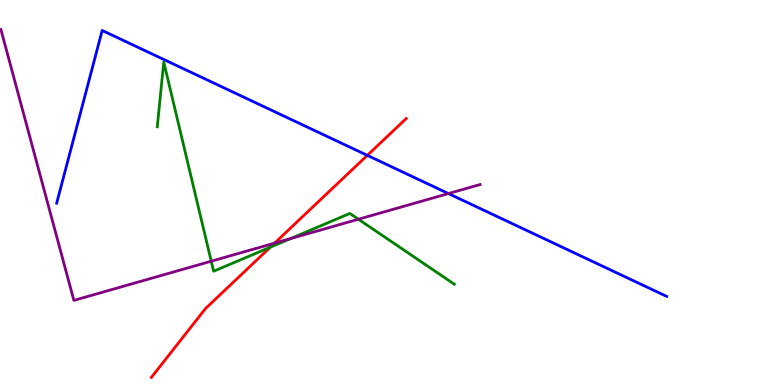[{'lines': ['blue', 'red'], 'intersections': [{'x': 4.74, 'y': 5.96}]}, {'lines': ['green', 'red'], 'intersections': [{'x': 3.49, 'y': 3.58}]}, {'lines': ['purple', 'red'], 'intersections': [{'x': 3.54, 'y': 3.68}]}, {'lines': ['blue', 'green'], 'intersections': []}, {'lines': ['blue', 'purple'], 'intersections': [{'x': 5.79, 'y': 4.97}]}, {'lines': ['green', 'purple'], 'intersections': [{'x': 2.73, 'y': 3.22}, {'x': 3.75, 'y': 3.8}, {'x': 4.62, 'y': 4.31}]}]